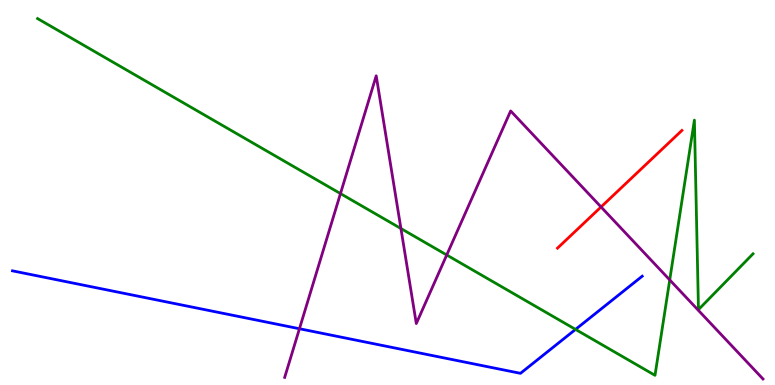[{'lines': ['blue', 'red'], 'intersections': []}, {'lines': ['green', 'red'], 'intersections': []}, {'lines': ['purple', 'red'], 'intersections': [{'x': 7.76, 'y': 4.62}]}, {'lines': ['blue', 'green'], 'intersections': [{'x': 7.43, 'y': 1.44}]}, {'lines': ['blue', 'purple'], 'intersections': [{'x': 3.86, 'y': 1.46}]}, {'lines': ['green', 'purple'], 'intersections': [{'x': 4.39, 'y': 4.97}, {'x': 5.17, 'y': 4.06}, {'x': 5.76, 'y': 3.38}, {'x': 8.64, 'y': 2.73}]}]